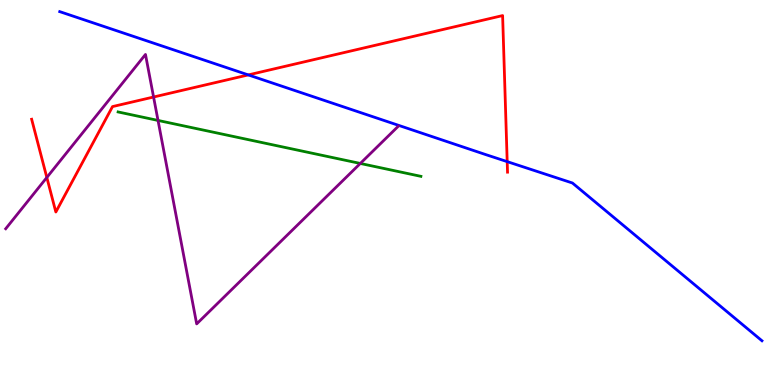[{'lines': ['blue', 'red'], 'intersections': [{'x': 3.2, 'y': 8.05}, {'x': 6.54, 'y': 5.8}]}, {'lines': ['green', 'red'], 'intersections': []}, {'lines': ['purple', 'red'], 'intersections': [{'x': 0.604, 'y': 5.39}, {'x': 1.98, 'y': 7.48}]}, {'lines': ['blue', 'green'], 'intersections': []}, {'lines': ['blue', 'purple'], 'intersections': []}, {'lines': ['green', 'purple'], 'intersections': [{'x': 2.04, 'y': 6.87}, {'x': 4.65, 'y': 5.75}]}]